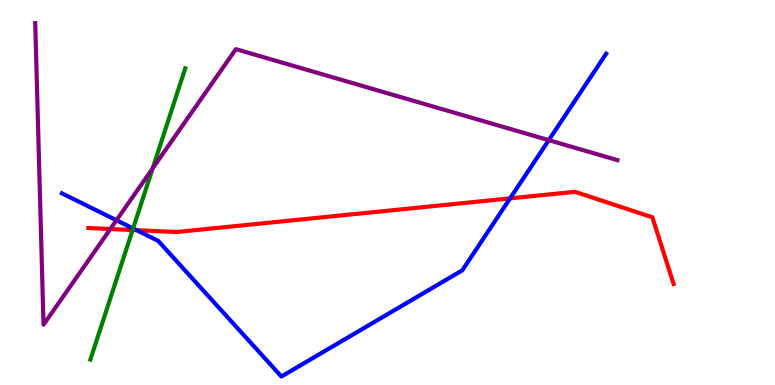[{'lines': ['blue', 'red'], 'intersections': [{'x': 1.76, 'y': 4.02}, {'x': 6.58, 'y': 4.85}]}, {'lines': ['green', 'red'], 'intersections': [{'x': 1.71, 'y': 4.03}]}, {'lines': ['purple', 'red'], 'intersections': [{'x': 1.42, 'y': 4.05}]}, {'lines': ['blue', 'green'], 'intersections': [{'x': 1.72, 'y': 4.07}]}, {'lines': ['blue', 'purple'], 'intersections': [{'x': 1.5, 'y': 4.28}, {'x': 7.08, 'y': 6.36}]}, {'lines': ['green', 'purple'], 'intersections': [{'x': 1.97, 'y': 5.63}]}]